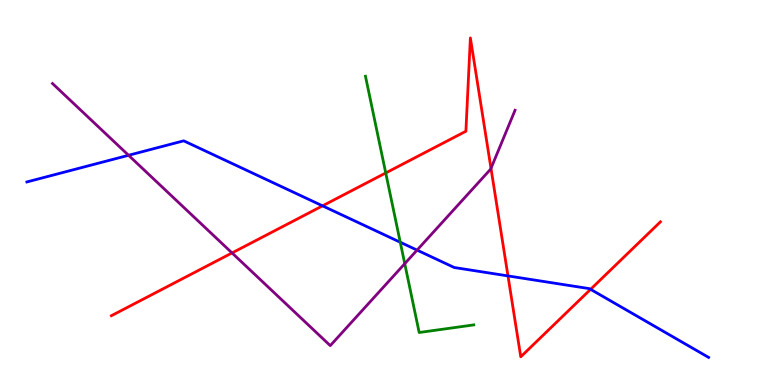[{'lines': ['blue', 'red'], 'intersections': [{'x': 4.16, 'y': 4.65}, {'x': 6.55, 'y': 2.83}, {'x': 7.62, 'y': 2.49}]}, {'lines': ['green', 'red'], 'intersections': [{'x': 4.98, 'y': 5.51}]}, {'lines': ['purple', 'red'], 'intersections': [{'x': 2.99, 'y': 3.43}, {'x': 6.34, 'y': 5.63}]}, {'lines': ['blue', 'green'], 'intersections': [{'x': 5.16, 'y': 3.71}]}, {'lines': ['blue', 'purple'], 'intersections': [{'x': 1.66, 'y': 5.97}, {'x': 5.38, 'y': 3.5}]}, {'lines': ['green', 'purple'], 'intersections': [{'x': 5.22, 'y': 3.15}]}]